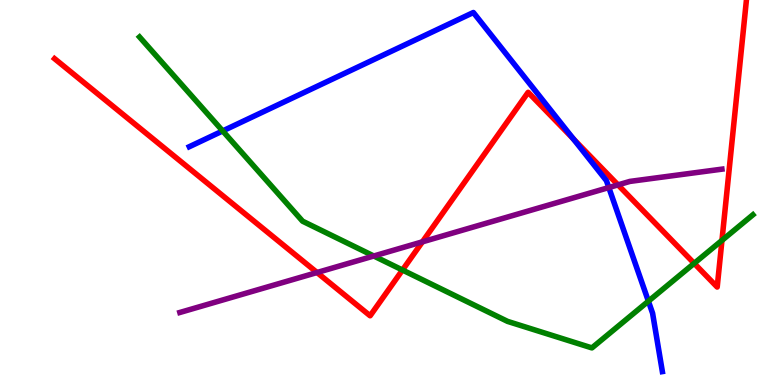[{'lines': ['blue', 'red'], 'intersections': [{'x': 7.4, 'y': 6.39}]}, {'lines': ['green', 'red'], 'intersections': [{'x': 5.19, 'y': 2.99}, {'x': 8.96, 'y': 3.16}, {'x': 9.32, 'y': 3.76}]}, {'lines': ['purple', 'red'], 'intersections': [{'x': 4.09, 'y': 2.92}, {'x': 5.45, 'y': 3.72}, {'x': 7.97, 'y': 5.2}]}, {'lines': ['blue', 'green'], 'intersections': [{'x': 2.87, 'y': 6.6}, {'x': 8.37, 'y': 2.18}]}, {'lines': ['blue', 'purple'], 'intersections': [{'x': 7.86, 'y': 5.13}]}, {'lines': ['green', 'purple'], 'intersections': [{'x': 4.82, 'y': 3.35}]}]